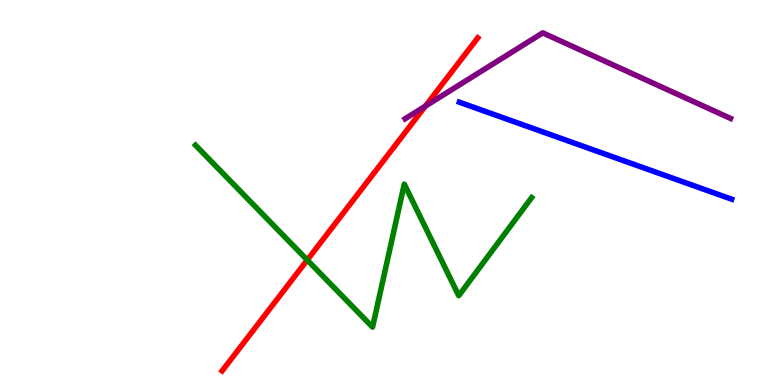[{'lines': ['blue', 'red'], 'intersections': []}, {'lines': ['green', 'red'], 'intersections': [{'x': 3.96, 'y': 3.25}]}, {'lines': ['purple', 'red'], 'intersections': [{'x': 5.49, 'y': 7.24}]}, {'lines': ['blue', 'green'], 'intersections': []}, {'lines': ['blue', 'purple'], 'intersections': []}, {'lines': ['green', 'purple'], 'intersections': []}]